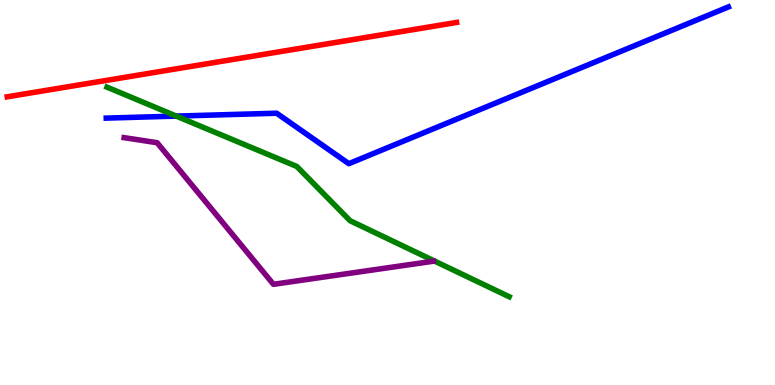[{'lines': ['blue', 'red'], 'intersections': []}, {'lines': ['green', 'red'], 'intersections': []}, {'lines': ['purple', 'red'], 'intersections': []}, {'lines': ['blue', 'green'], 'intersections': [{'x': 2.27, 'y': 6.98}]}, {'lines': ['blue', 'purple'], 'intersections': []}, {'lines': ['green', 'purple'], 'intersections': []}]